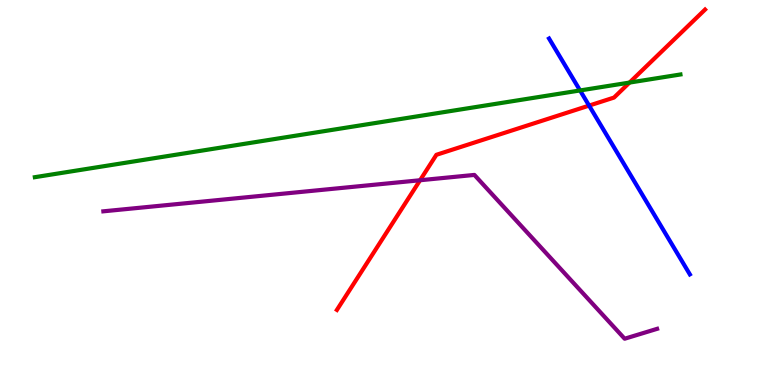[{'lines': ['blue', 'red'], 'intersections': [{'x': 7.6, 'y': 7.26}]}, {'lines': ['green', 'red'], 'intersections': [{'x': 8.12, 'y': 7.86}]}, {'lines': ['purple', 'red'], 'intersections': [{'x': 5.42, 'y': 5.32}]}, {'lines': ['blue', 'green'], 'intersections': [{'x': 7.48, 'y': 7.65}]}, {'lines': ['blue', 'purple'], 'intersections': []}, {'lines': ['green', 'purple'], 'intersections': []}]